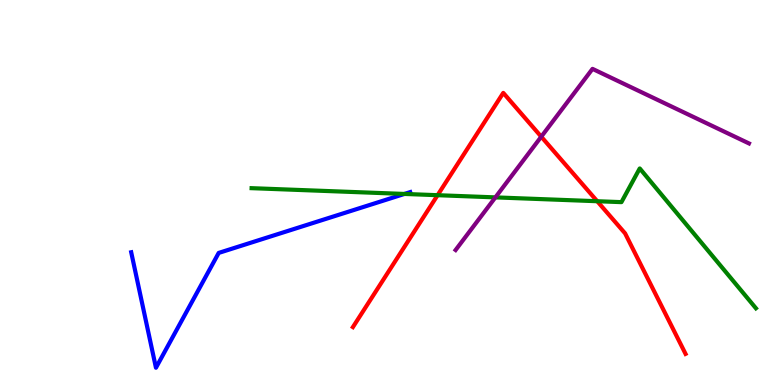[{'lines': ['blue', 'red'], 'intersections': []}, {'lines': ['green', 'red'], 'intersections': [{'x': 5.65, 'y': 4.93}, {'x': 7.71, 'y': 4.77}]}, {'lines': ['purple', 'red'], 'intersections': [{'x': 6.98, 'y': 6.45}]}, {'lines': ['blue', 'green'], 'intersections': [{'x': 5.22, 'y': 4.96}]}, {'lines': ['blue', 'purple'], 'intersections': []}, {'lines': ['green', 'purple'], 'intersections': [{'x': 6.39, 'y': 4.87}]}]